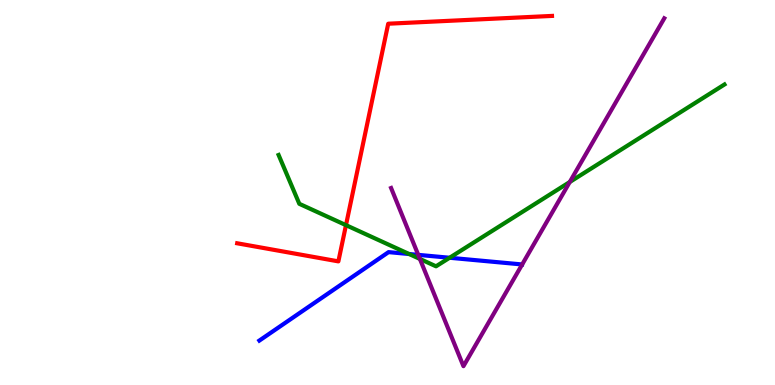[{'lines': ['blue', 'red'], 'intersections': []}, {'lines': ['green', 'red'], 'intersections': [{'x': 4.46, 'y': 4.15}]}, {'lines': ['purple', 'red'], 'intersections': []}, {'lines': ['blue', 'green'], 'intersections': [{'x': 5.28, 'y': 3.4}, {'x': 5.8, 'y': 3.3}]}, {'lines': ['blue', 'purple'], 'intersections': [{'x': 5.4, 'y': 3.38}]}, {'lines': ['green', 'purple'], 'intersections': [{'x': 5.42, 'y': 3.27}, {'x': 7.35, 'y': 5.27}]}]